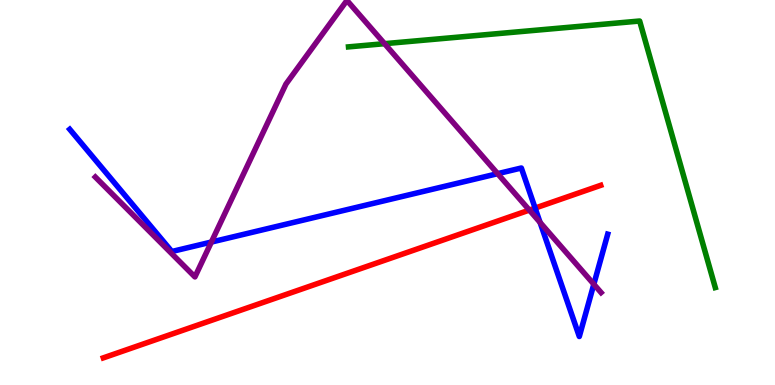[{'lines': ['blue', 'red'], 'intersections': [{'x': 6.9, 'y': 4.6}]}, {'lines': ['green', 'red'], 'intersections': []}, {'lines': ['purple', 'red'], 'intersections': [{'x': 6.83, 'y': 4.54}]}, {'lines': ['blue', 'green'], 'intersections': []}, {'lines': ['blue', 'purple'], 'intersections': [{'x': 2.73, 'y': 3.71}, {'x': 6.42, 'y': 5.49}, {'x': 6.97, 'y': 4.22}, {'x': 7.66, 'y': 2.62}]}, {'lines': ['green', 'purple'], 'intersections': [{'x': 4.96, 'y': 8.87}]}]